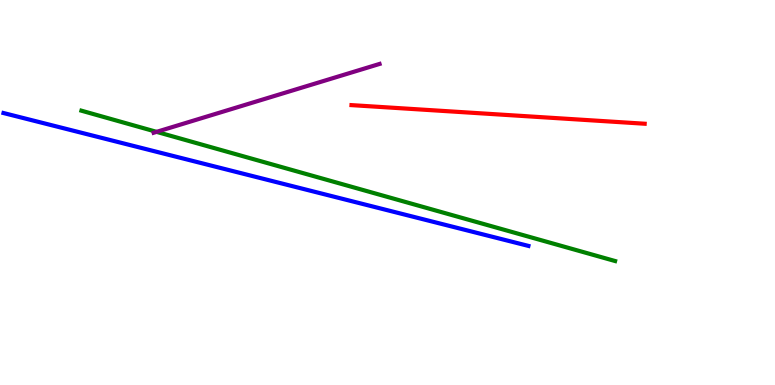[{'lines': ['blue', 'red'], 'intersections': []}, {'lines': ['green', 'red'], 'intersections': []}, {'lines': ['purple', 'red'], 'intersections': []}, {'lines': ['blue', 'green'], 'intersections': []}, {'lines': ['blue', 'purple'], 'intersections': []}, {'lines': ['green', 'purple'], 'intersections': [{'x': 2.02, 'y': 6.58}]}]